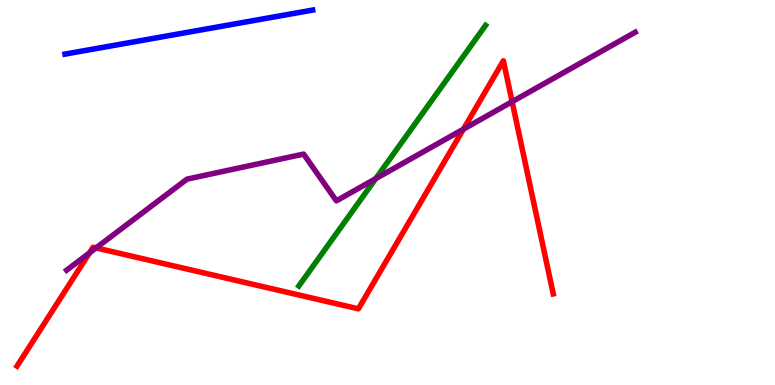[{'lines': ['blue', 'red'], 'intersections': []}, {'lines': ['green', 'red'], 'intersections': []}, {'lines': ['purple', 'red'], 'intersections': [{'x': 1.15, 'y': 3.43}, {'x': 1.24, 'y': 3.56}, {'x': 5.98, 'y': 6.64}, {'x': 6.61, 'y': 7.36}]}, {'lines': ['blue', 'green'], 'intersections': []}, {'lines': ['blue', 'purple'], 'intersections': []}, {'lines': ['green', 'purple'], 'intersections': [{'x': 4.85, 'y': 5.36}]}]